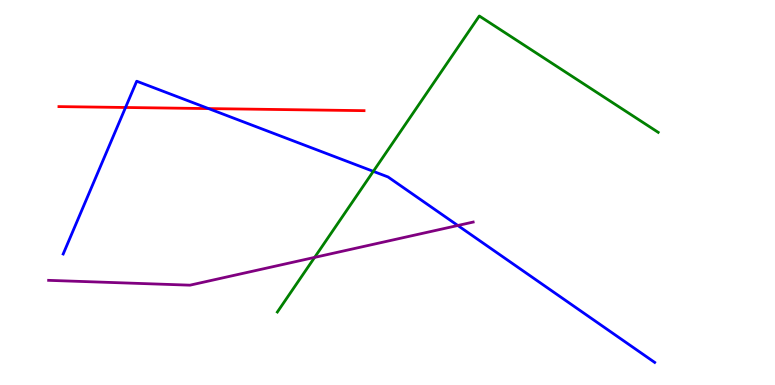[{'lines': ['blue', 'red'], 'intersections': [{'x': 1.62, 'y': 7.21}, {'x': 2.69, 'y': 7.18}]}, {'lines': ['green', 'red'], 'intersections': []}, {'lines': ['purple', 'red'], 'intersections': []}, {'lines': ['blue', 'green'], 'intersections': [{'x': 4.82, 'y': 5.55}]}, {'lines': ['blue', 'purple'], 'intersections': [{'x': 5.91, 'y': 4.14}]}, {'lines': ['green', 'purple'], 'intersections': [{'x': 4.06, 'y': 3.31}]}]